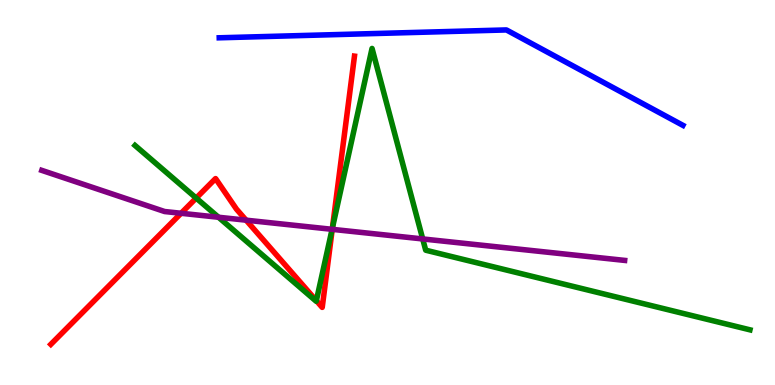[{'lines': ['blue', 'red'], 'intersections': []}, {'lines': ['green', 'red'], 'intersections': [{'x': 2.53, 'y': 4.86}, {'x': 4.08, 'y': 2.19}, {'x': 4.29, 'y': 4.08}]}, {'lines': ['purple', 'red'], 'intersections': [{'x': 2.34, 'y': 4.46}, {'x': 3.18, 'y': 4.28}, {'x': 4.29, 'y': 4.04}]}, {'lines': ['blue', 'green'], 'intersections': []}, {'lines': ['blue', 'purple'], 'intersections': []}, {'lines': ['green', 'purple'], 'intersections': [{'x': 2.82, 'y': 4.36}, {'x': 4.29, 'y': 4.04}, {'x': 5.45, 'y': 3.79}]}]